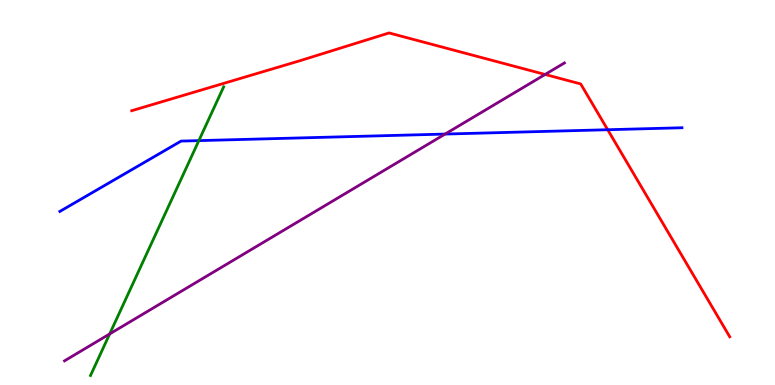[{'lines': ['blue', 'red'], 'intersections': [{'x': 7.84, 'y': 6.63}]}, {'lines': ['green', 'red'], 'intersections': []}, {'lines': ['purple', 'red'], 'intersections': [{'x': 7.03, 'y': 8.07}]}, {'lines': ['blue', 'green'], 'intersections': [{'x': 2.57, 'y': 6.35}]}, {'lines': ['blue', 'purple'], 'intersections': [{'x': 5.74, 'y': 6.52}]}, {'lines': ['green', 'purple'], 'intersections': [{'x': 1.42, 'y': 1.33}]}]